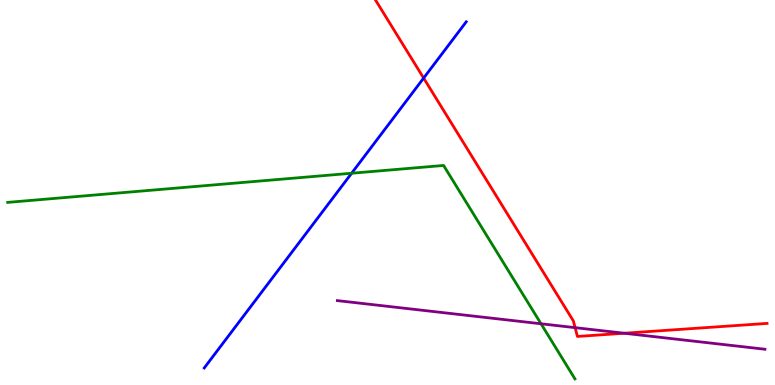[{'lines': ['blue', 'red'], 'intersections': [{'x': 5.47, 'y': 7.97}]}, {'lines': ['green', 'red'], 'intersections': []}, {'lines': ['purple', 'red'], 'intersections': [{'x': 7.42, 'y': 1.49}, {'x': 8.05, 'y': 1.34}]}, {'lines': ['blue', 'green'], 'intersections': [{'x': 4.54, 'y': 5.5}]}, {'lines': ['blue', 'purple'], 'intersections': []}, {'lines': ['green', 'purple'], 'intersections': [{'x': 6.98, 'y': 1.59}]}]